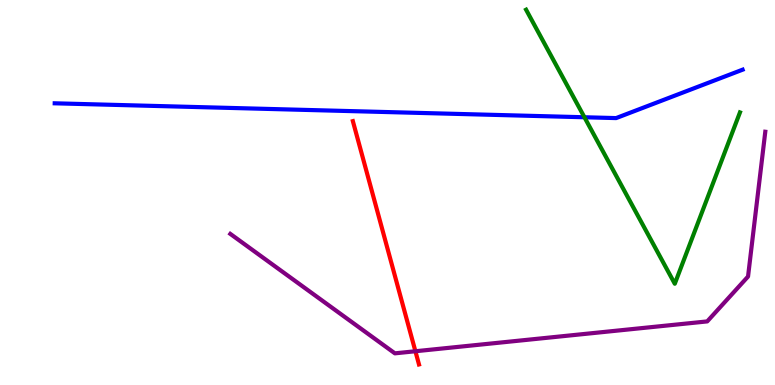[{'lines': ['blue', 'red'], 'intersections': []}, {'lines': ['green', 'red'], 'intersections': []}, {'lines': ['purple', 'red'], 'intersections': [{'x': 5.36, 'y': 0.877}]}, {'lines': ['blue', 'green'], 'intersections': [{'x': 7.54, 'y': 6.95}]}, {'lines': ['blue', 'purple'], 'intersections': []}, {'lines': ['green', 'purple'], 'intersections': []}]